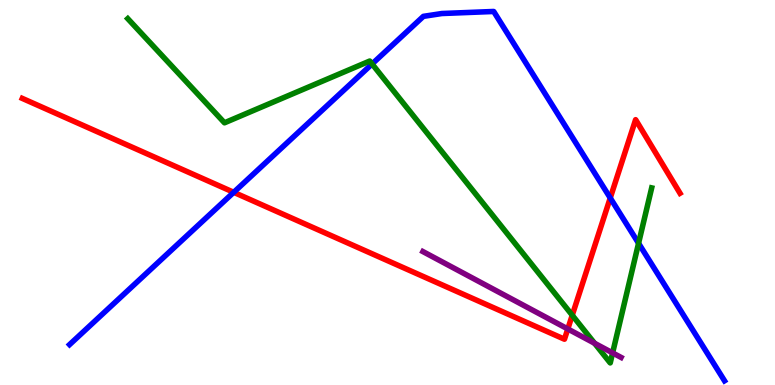[{'lines': ['blue', 'red'], 'intersections': [{'x': 3.02, 'y': 5.0}, {'x': 7.87, 'y': 4.86}]}, {'lines': ['green', 'red'], 'intersections': [{'x': 7.38, 'y': 1.81}]}, {'lines': ['purple', 'red'], 'intersections': [{'x': 7.33, 'y': 1.46}]}, {'lines': ['blue', 'green'], 'intersections': [{'x': 4.8, 'y': 8.34}, {'x': 8.24, 'y': 3.68}]}, {'lines': ['blue', 'purple'], 'intersections': []}, {'lines': ['green', 'purple'], 'intersections': [{'x': 7.67, 'y': 1.08}, {'x': 7.9, 'y': 0.834}]}]